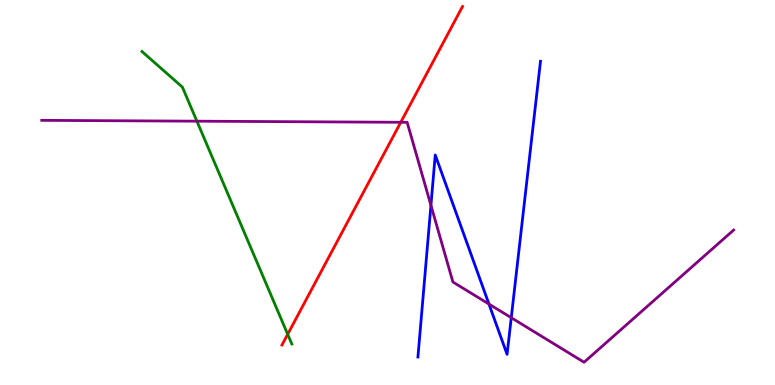[{'lines': ['blue', 'red'], 'intersections': []}, {'lines': ['green', 'red'], 'intersections': [{'x': 3.71, 'y': 1.32}]}, {'lines': ['purple', 'red'], 'intersections': [{'x': 5.17, 'y': 6.82}]}, {'lines': ['blue', 'green'], 'intersections': []}, {'lines': ['blue', 'purple'], 'intersections': [{'x': 5.56, 'y': 4.67}, {'x': 6.31, 'y': 2.1}, {'x': 6.6, 'y': 1.75}]}, {'lines': ['green', 'purple'], 'intersections': [{'x': 2.54, 'y': 6.85}]}]